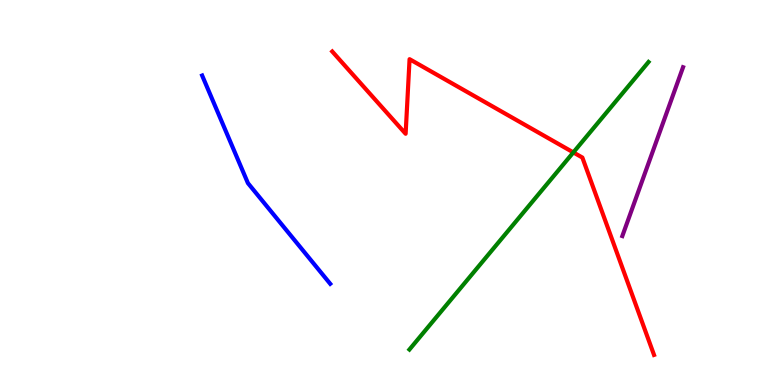[{'lines': ['blue', 'red'], 'intersections': []}, {'lines': ['green', 'red'], 'intersections': [{'x': 7.4, 'y': 6.04}]}, {'lines': ['purple', 'red'], 'intersections': []}, {'lines': ['blue', 'green'], 'intersections': []}, {'lines': ['blue', 'purple'], 'intersections': []}, {'lines': ['green', 'purple'], 'intersections': []}]